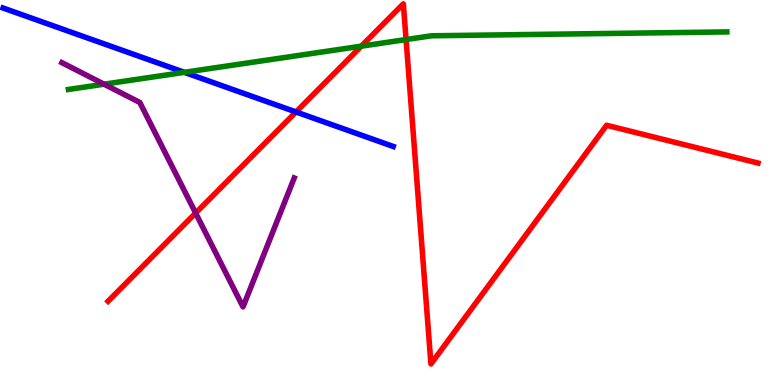[{'lines': ['blue', 'red'], 'intersections': [{'x': 3.82, 'y': 7.09}]}, {'lines': ['green', 'red'], 'intersections': [{'x': 4.66, 'y': 8.8}, {'x': 5.24, 'y': 8.97}]}, {'lines': ['purple', 'red'], 'intersections': [{'x': 2.52, 'y': 4.47}]}, {'lines': ['blue', 'green'], 'intersections': [{'x': 2.38, 'y': 8.12}]}, {'lines': ['blue', 'purple'], 'intersections': []}, {'lines': ['green', 'purple'], 'intersections': [{'x': 1.34, 'y': 7.81}]}]